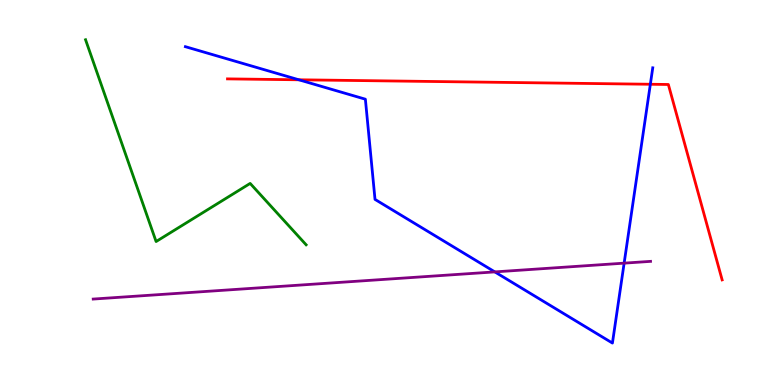[{'lines': ['blue', 'red'], 'intersections': [{'x': 3.86, 'y': 7.93}, {'x': 8.39, 'y': 7.81}]}, {'lines': ['green', 'red'], 'intersections': []}, {'lines': ['purple', 'red'], 'intersections': []}, {'lines': ['blue', 'green'], 'intersections': []}, {'lines': ['blue', 'purple'], 'intersections': [{'x': 6.38, 'y': 2.94}, {'x': 8.05, 'y': 3.16}]}, {'lines': ['green', 'purple'], 'intersections': []}]